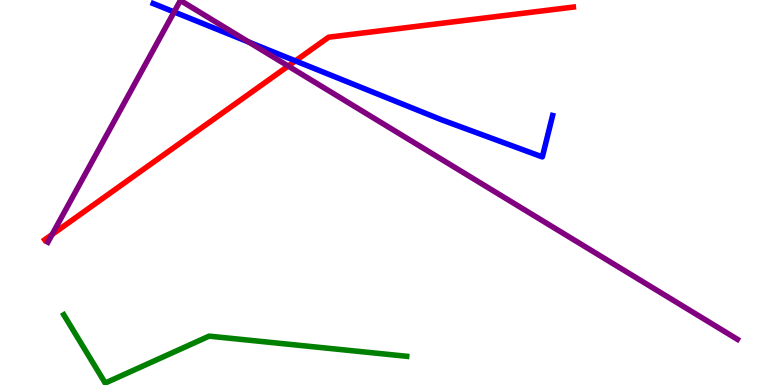[{'lines': ['blue', 'red'], 'intersections': [{'x': 3.81, 'y': 8.42}]}, {'lines': ['green', 'red'], 'intersections': []}, {'lines': ['purple', 'red'], 'intersections': [{'x': 0.672, 'y': 3.91}, {'x': 3.72, 'y': 8.28}]}, {'lines': ['blue', 'green'], 'intersections': []}, {'lines': ['blue', 'purple'], 'intersections': [{'x': 2.25, 'y': 9.69}, {'x': 3.21, 'y': 8.91}]}, {'lines': ['green', 'purple'], 'intersections': []}]